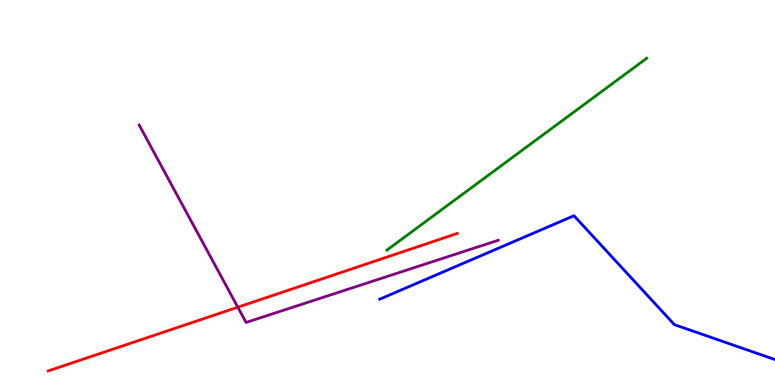[{'lines': ['blue', 'red'], 'intersections': []}, {'lines': ['green', 'red'], 'intersections': []}, {'lines': ['purple', 'red'], 'intersections': [{'x': 3.07, 'y': 2.02}]}, {'lines': ['blue', 'green'], 'intersections': []}, {'lines': ['blue', 'purple'], 'intersections': []}, {'lines': ['green', 'purple'], 'intersections': []}]